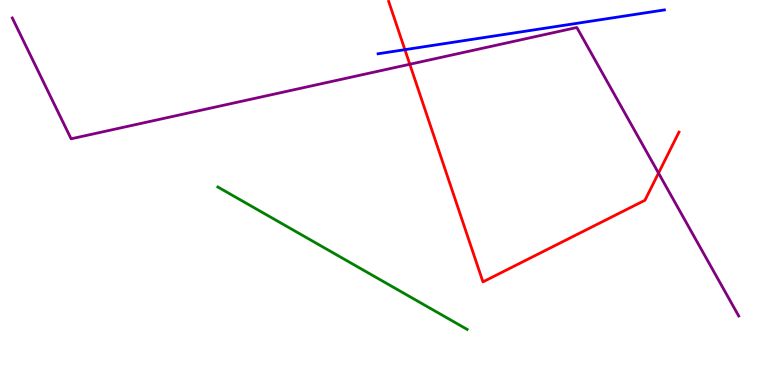[{'lines': ['blue', 'red'], 'intersections': [{'x': 5.22, 'y': 8.71}]}, {'lines': ['green', 'red'], 'intersections': []}, {'lines': ['purple', 'red'], 'intersections': [{'x': 5.29, 'y': 8.33}, {'x': 8.5, 'y': 5.5}]}, {'lines': ['blue', 'green'], 'intersections': []}, {'lines': ['blue', 'purple'], 'intersections': []}, {'lines': ['green', 'purple'], 'intersections': []}]